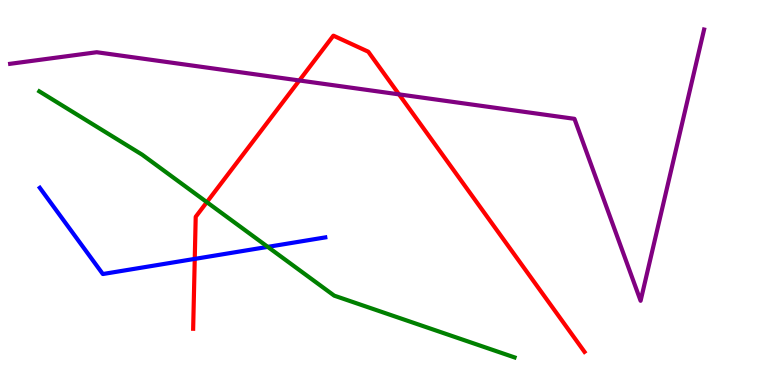[{'lines': ['blue', 'red'], 'intersections': [{'x': 2.51, 'y': 3.28}]}, {'lines': ['green', 'red'], 'intersections': [{'x': 2.67, 'y': 4.75}]}, {'lines': ['purple', 'red'], 'intersections': [{'x': 3.86, 'y': 7.91}, {'x': 5.15, 'y': 7.55}]}, {'lines': ['blue', 'green'], 'intersections': [{'x': 3.46, 'y': 3.59}]}, {'lines': ['blue', 'purple'], 'intersections': []}, {'lines': ['green', 'purple'], 'intersections': []}]